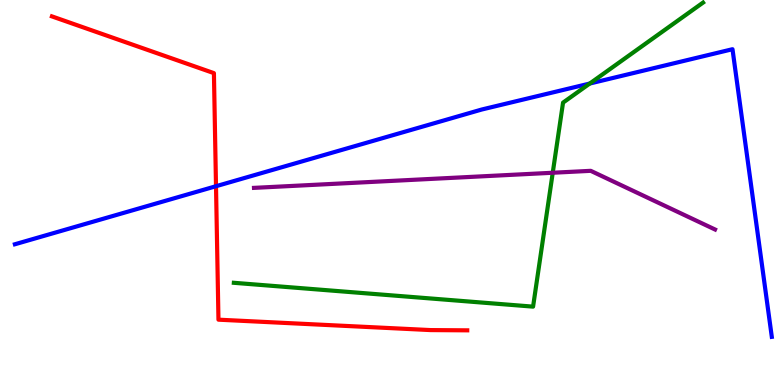[{'lines': ['blue', 'red'], 'intersections': [{'x': 2.79, 'y': 5.16}]}, {'lines': ['green', 'red'], 'intersections': []}, {'lines': ['purple', 'red'], 'intersections': []}, {'lines': ['blue', 'green'], 'intersections': [{'x': 7.61, 'y': 7.83}]}, {'lines': ['blue', 'purple'], 'intersections': []}, {'lines': ['green', 'purple'], 'intersections': [{'x': 7.13, 'y': 5.51}]}]